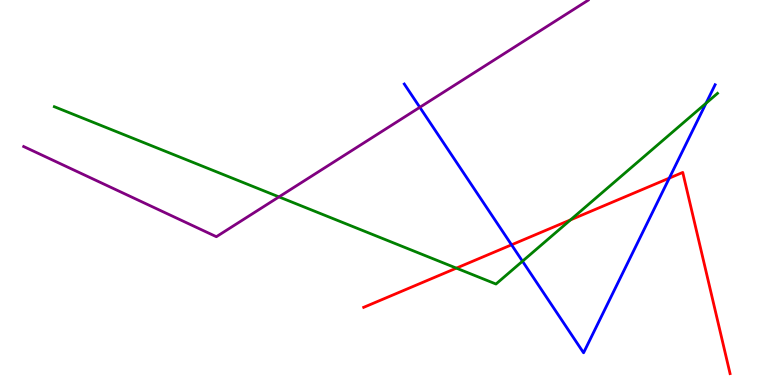[{'lines': ['blue', 'red'], 'intersections': [{'x': 6.6, 'y': 3.64}, {'x': 8.64, 'y': 5.37}]}, {'lines': ['green', 'red'], 'intersections': [{'x': 5.89, 'y': 3.04}, {'x': 7.36, 'y': 4.29}]}, {'lines': ['purple', 'red'], 'intersections': []}, {'lines': ['blue', 'green'], 'intersections': [{'x': 6.74, 'y': 3.22}, {'x': 9.11, 'y': 7.32}]}, {'lines': ['blue', 'purple'], 'intersections': [{'x': 5.42, 'y': 7.21}]}, {'lines': ['green', 'purple'], 'intersections': [{'x': 3.6, 'y': 4.89}]}]